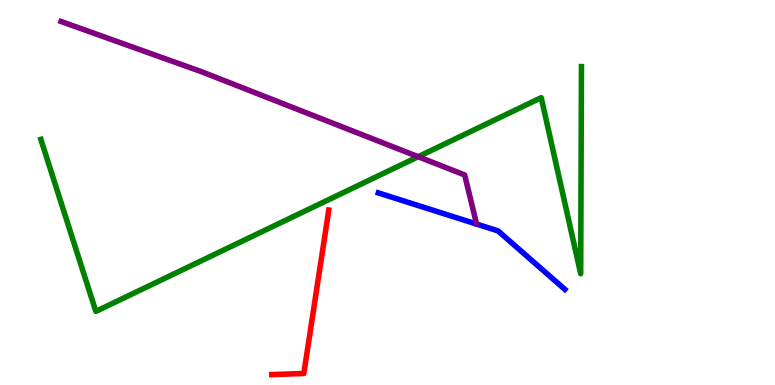[{'lines': ['blue', 'red'], 'intersections': []}, {'lines': ['green', 'red'], 'intersections': []}, {'lines': ['purple', 'red'], 'intersections': []}, {'lines': ['blue', 'green'], 'intersections': []}, {'lines': ['blue', 'purple'], 'intersections': []}, {'lines': ['green', 'purple'], 'intersections': [{'x': 5.4, 'y': 5.93}]}]